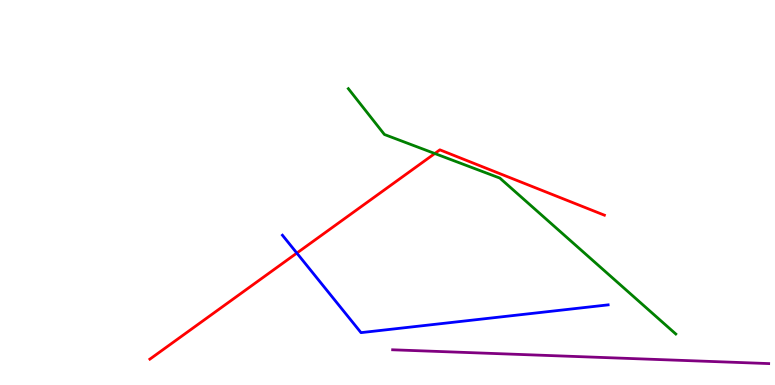[{'lines': ['blue', 'red'], 'intersections': [{'x': 3.83, 'y': 3.43}]}, {'lines': ['green', 'red'], 'intersections': [{'x': 5.61, 'y': 6.01}]}, {'lines': ['purple', 'red'], 'intersections': []}, {'lines': ['blue', 'green'], 'intersections': []}, {'lines': ['blue', 'purple'], 'intersections': []}, {'lines': ['green', 'purple'], 'intersections': []}]